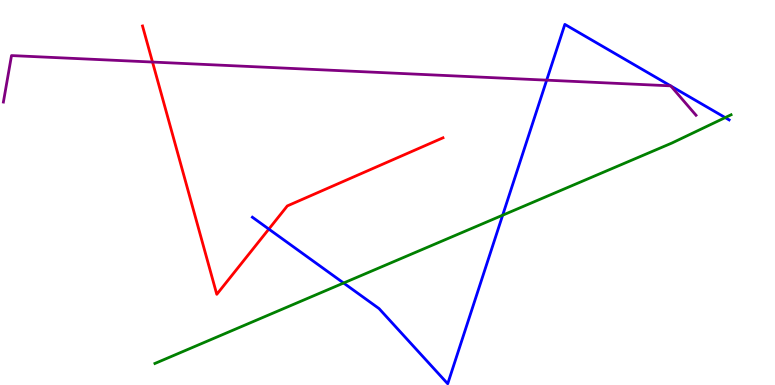[{'lines': ['blue', 'red'], 'intersections': [{'x': 3.47, 'y': 4.05}]}, {'lines': ['green', 'red'], 'intersections': []}, {'lines': ['purple', 'red'], 'intersections': [{'x': 1.97, 'y': 8.39}]}, {'lines': ['blue', 'green'], 'intersections': [{'x': 4.43, 'y': 2.65}, {'x': 6.49, 'y': 4.41}, {'x': 9.36, 'y': 6.95}]}, {'lines': ['blue', 'purple'], 'intersections': [{'x': 7.05, 'y': 7.92}, {'x': 8.65, 'y': 7.77}, {'x': 8.66, 'y': 7.77}]}, {'lines': ['green', 'purple'], 'intersections': []}]